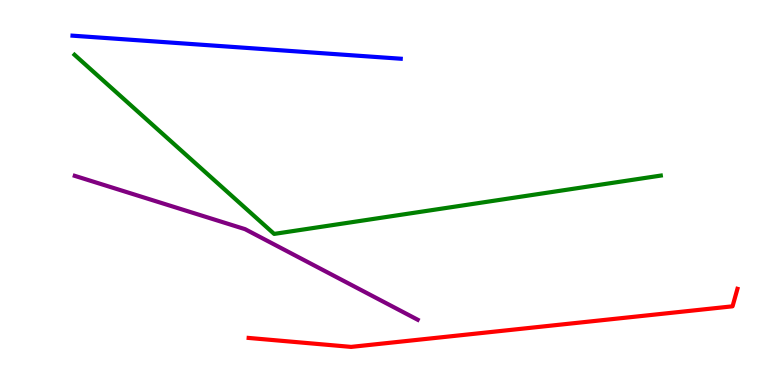[{'lines': ['blue', 'red'], 'intersections': []}, {'lines': ['green', 'red'], 'intersections': []}, {'lines': ['purple', 'red'], 'intersections': []}, {'lines': ['blue', 'green'], 'intersections': []}, {'lines': ['blue', 'purple'], 'intersections': []}, {'lines': ['green', 'purple'], 'intersections': []}]